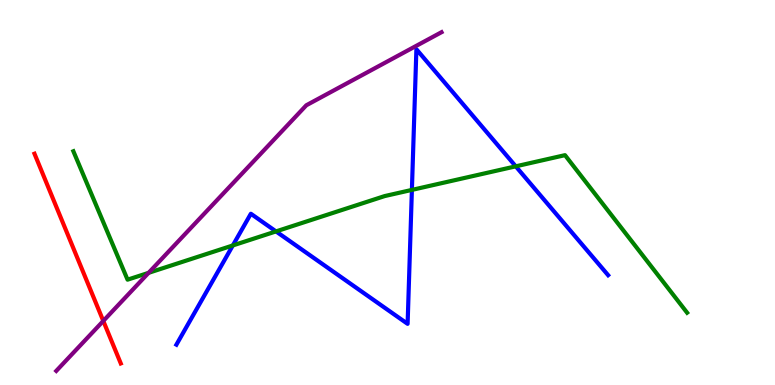[{'lines': ['blue', 'red'], 'intersections': []}, {'lines': ['green', 'red'], 'intersections': []}, {'lines': ['purple', 'red'], 'intersections': [{'x': 1.33, 'y': 1.66}]}, {'lines': ['blue', 'green'], 'intersections': [{'x': 3.0, 'y': 3.62}, {'x': 3.56, 'y': 3.99}, {'x': 5.31, 'y': 5.07}, {'x': 6.65, 'y': 5.68}]}, {'lines': ['blue', 'purple'], 'intersections': []}, {'lines': ['green', 'purple'], 'intersections': [{'x': 1.92, 'y': 2.91}]}]